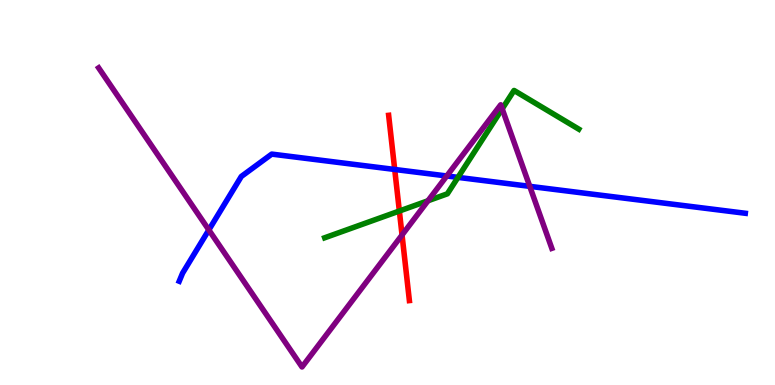[{'lines': ['blue', 'red'], 'intersections': [{'x': 5.09, 'y': 5.6}]}, {'lines': ['green', 'red'], 'intersections': [{'x': 5.15, 'y': 4.52}]}, {'lines': ['purple', 'red'], 'intersections': [{'x': 5.19, 'y': 3.9}]}, {'lines': ['blue', 'green'], 'intersections': [{'x': 5.91, 'y': 5.39}]}, {'lines': ['blue', 'purple'], 'intersections': [{'x': 2.69, 'y': 4.03}, {'x': 5.76, 'y': 5.43}, {'x': 6.84, 'y': 5.16}]}, {'lines': ['green', 'purple'], 'intersections': [{'x': 5.52, 'y': 4.79}, {'x': 6.48, 'y': 7.17}]}]